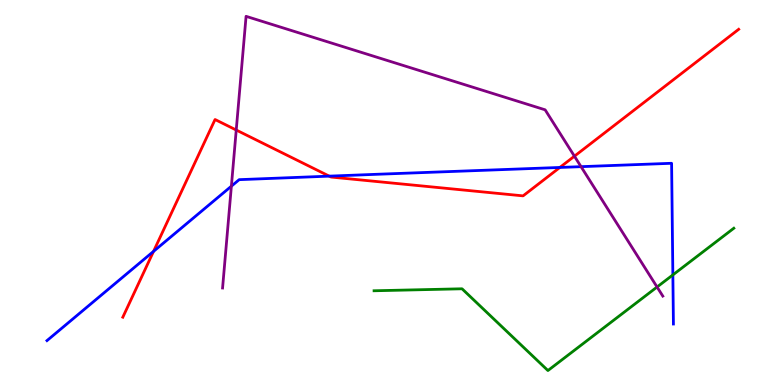[{'lines': ['blue', 'red'], 'intersections': [{'x': 1.98, 'y': 3.47}, {'x': 4.25, 'y': 5.42}, {'x': 7.22, 'y': 5.65}]}, {'lines': ['green', 'red'], 'intersections': []}, {'lines': ['purple', 'red'], 'intersections': [{'x': 3.05, 'y': 6.62}, {'x': 7.41, 'y': 5.94}]}, {'lines': ['blue', 'green'], 'intersections': [{'x': 8.68, 'y': 2.86}]}, {'lines': ['blue', 'purple'], 'intersections': [{'x': 2.99, 'y': 5.16}, {'x': 7.5, 'y': 5.67}]}, {'lines': ['green', 'purple'], 'intersections': [{'x': 8.48, 'y': 2.55}]}]